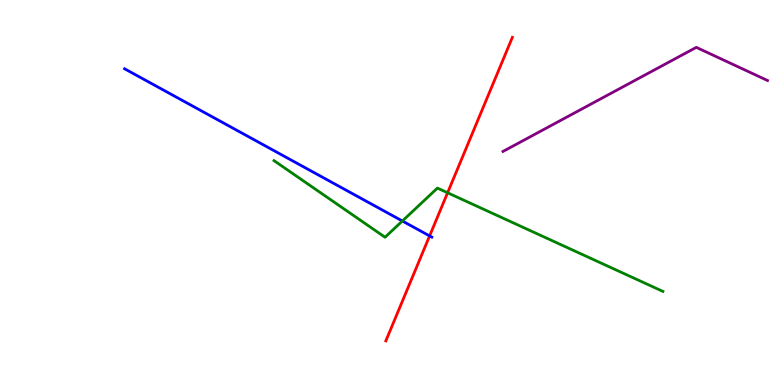[{'lines': ['blue', 'red'], 'intersections': [{'x': 5.54, 'y': 3.87}]}, {'lines': ['green', 'red'], 'intersections': [{'x': 5.78, 'y': 4.99}]}, {'lines': ['purple', 'red'], 'intersections': []}, {'lines': ['blue', 'green'], 'intersections': [{'x': 5.19, 'y': 4.26}]}, {'lines': ['blue', 'purple'], 'intersections': []}, {'lines': ['green', 'purple'], 'intersections': []}]